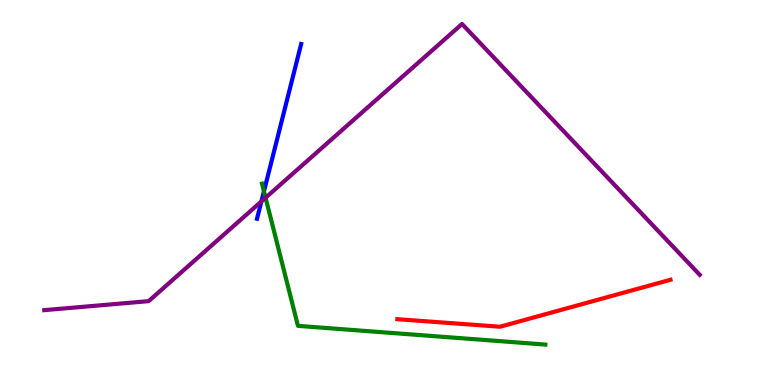[{'lines': ['blue', 'red'], 'intersections': []}, {'lines': ['green', 'red'], 'intersections': []}, {'lines': ['purple', 'red'], 'intersections': []}, {'lines': ['blue', 'green'], 'intersections': [{'x': 3.41, 'y': 5.03}]}, {'lines': ['blue', 'purple'], 'intersections': [{'x': 3.37, 'y': 4.77}]}, {'lines': ['green', 'purple'], 'intersections': [{'x': 3.43, 'y': 4.86}]}]